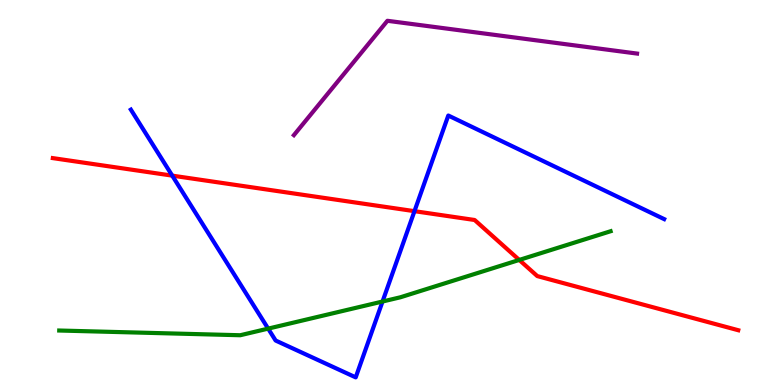[{'lines': ['blue', 'red'], 'intersections': [{'x': 2.22, 'y': 5.44}, {'x': 5.35, 'y': 4.51}]}, {'lines': ['green', 'red'], 'intersections': [{'x': 6.7, 'y': 3.25}]}, {'lines': ['purple', 'red'], 'intersections': []}, {'lines': ['blue', 'green'], 'intersections': [{'x': 3.46, 'y': 1.46}, {'x': 4.94, 'y': 2.17}]}, {'lines': ['blue', 'purple'], 'intersections': []}, {'lines': ['green', 'purple'], 'intersections': []}]